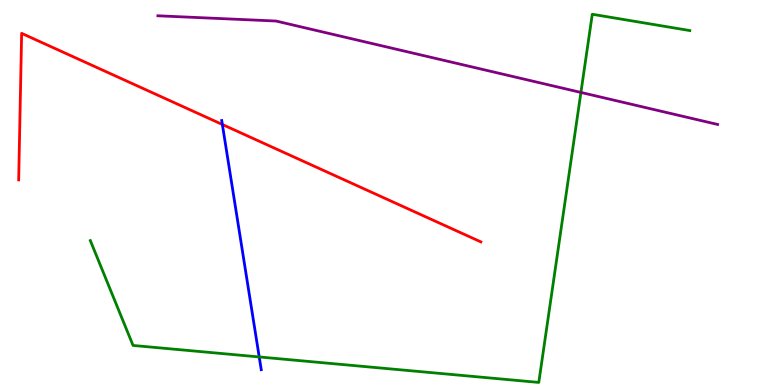[{'lines': ['blue', 'red'], 'intersections': [{'x': 2.87, 'y': 6.77}]}, {'lines': ['green', 'red'], 'intersections': []}, {'lines': ['purple', 'red'], 'intersections': []}, {'lines': ['blue', 'green'], 'intersections': [{'x': 3.34, 'y': 0.729}]}, {'lines': ['blue', 'purple'], 'intersections': []}, {'lines': ['green', 'purple'], 'intersections': [{'x': 7.5, 'y': 7.6}]}]